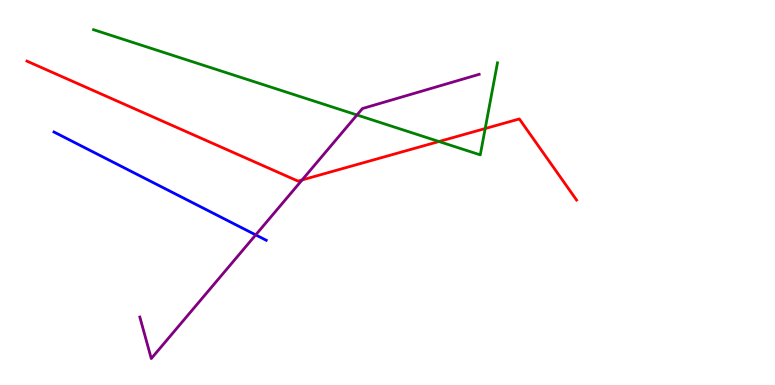[{'lines': ['blue', 'red'], 'intersections': []}, {'lines': ['green', 'red'], 'intersections': [{'x': 5.66, 'y': 6.32}, {'x': 6.26, 'y': 6.66}]}, {'lines': ['purple', 'red'], 'intersections': [{'x': 3.9, 'y': 5.33}]}, {'lines': ['blue', 'green'], 'intersections': []}, {'lines': ['blue', 'purple'], 'intersections': [{'x': 3.3, 'y': 3.9}]}, {'lines': ['green', 'purple'], 'intersections': [{'x': 4.61, 'y': 7.01}]}]